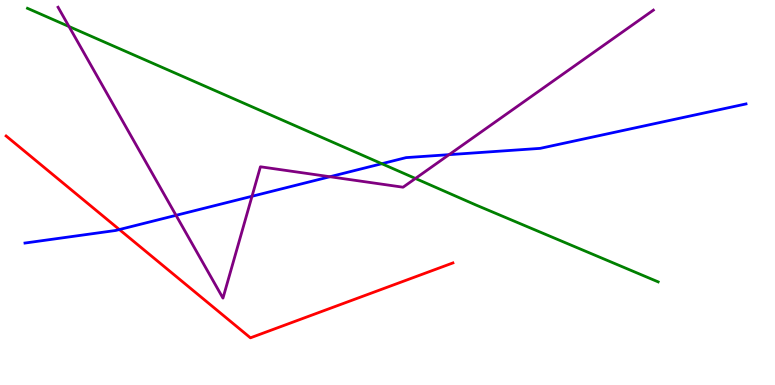[{'lines': ['blue', 'red'], 'intersections': [{'x': 1.54, 'y': 4.04}]}, {'lines': ['green', 'red'], 'intersections': []}, {'lines': ['purple', 'red'], 'intersections': []}, {'lines': ['blue', 'green'], 'intersections': [{'x': 4.93, 'y': 5.75}]}, {'lines': ['blue', 'purple'], 'intersections': [{'x': 2.27, 'y': 4.41}, {'x': 3.25, 'y': 4.9}, {'x': 4.26, 'y': 5.41}, {'x': 5.79, 'y': 5.98}]}, {'lines': ['green', 'purple'], 'intersections': [{'x': 0.89, 'y': 9.31}, {'x': 5.36, 'y': 5.36}]}]